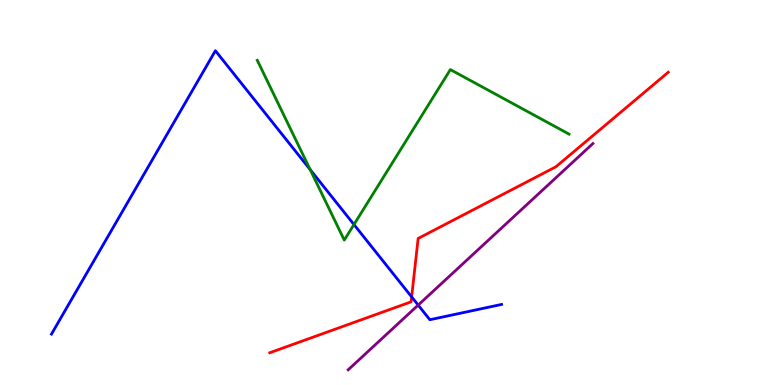[{'lines': ['blue', 'red'], 'intersections': [{'x': 5.31, 'y': 2.29}]}, {'lines': ['green', 'red'], 'intersections': []}, {'lines': ['purple', 'red'], 'intersections': []}, {'lines': ['blue', 'green'], 'intersections': [{'x': 4.0, 'y': 5.59}, {'x': 4.57, 'y': 4.17}]}, {'lines': ['blue', 'purple'], 'intersections': [{'x': 5.4, 'y': 2.08}]}, {'lines': ['green', 'purple'], 'intersections': []}]